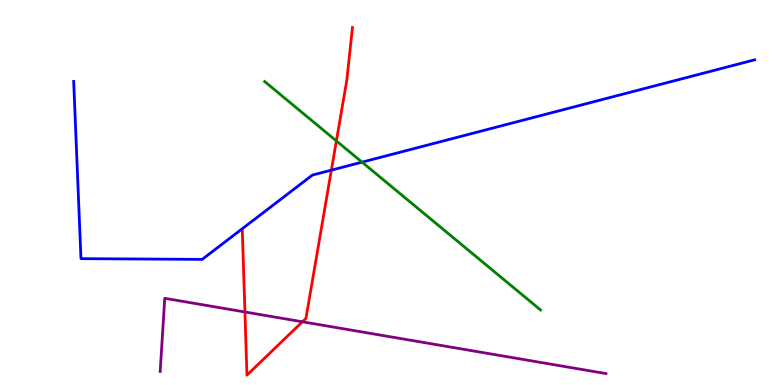[{'lines': ['blue', 'red'], 'intersections': [{'x': 4.28, 'y': 5.58}]}, {'lines': ['green', 'red'], 'intersections': [{'x': 4.34, 'y': 6.34}]}, {'lines': ['purple', 'red'], 'intersections': [{'x': 3.16, 'y': 1.9}, {'x': 3.9, 'y': 1.64}]}, {'lines': ['blue', 'green'], 'intersections': [{'x': 4.67, 'y': 5.79}]}, {'lines': ['blue', 'purple'], 'intersections': []}, {'lines': ['green', 'purple'], 'intersections': []}]